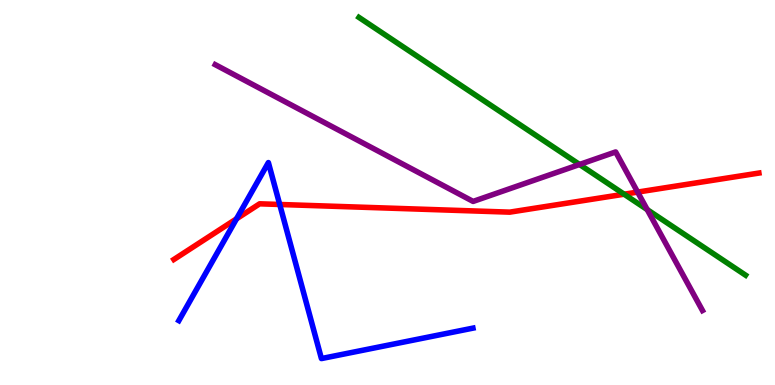[{'lines': ['blue', 'red'], 'intersections': [{'x': 3.05, 'y': 4.32}, {'x': 3.61, 'y': 4.69}]}, {'lines': ['green', 'red'], 'intersections': [{'x': 8.05, 'y': 4.96}]}, {'lines': ['purple', 'red'], 'intersections': [{'x': 8.23, 'y': 5.01}]}, {'lines': ['blue', 'green'], 'intersections': []}, {'lines': ['blue', 'purple'], 'intersections': []}, {'lines': ['green', 'purple'], 'intersections': [{'x': 7.48, 'y': 5.73}, {'x': 8.35, 'y': 4.56}]}]